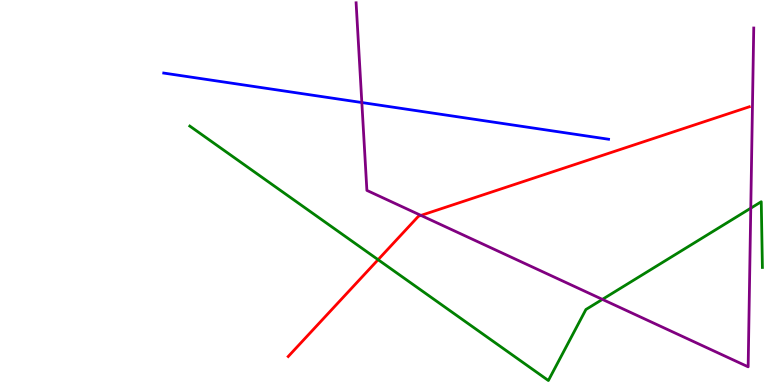[{'lines': ['blue', 'red'], 'intersections': []}, {'lines': ['green', 'red'], 'intersections': [{'x': 4.88, 'y': 3.25}]}, {'lines': ['purple', 'red'], 'intersections': [{'x': 5.43, 'y': 4.4}]}, {'lines': ['blue', 'green'], 'intersections': []}, {'lines': ['blue', 'purple'], 'intersections': [{'x': 4.67, 'y': 7.34}]}, {'lines': ['green', 'purple'], 'intersections': [{'x': 7.77, 'y': 2.22}, {'x': 9.69, 'y': 4.59}]}]